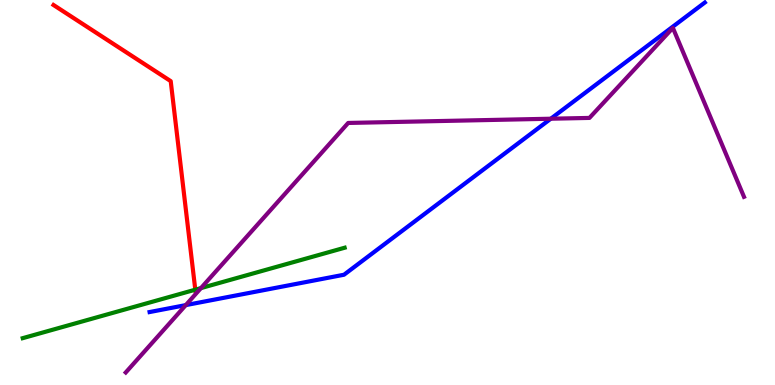[{'lines': ['blue', 'red'], 'intersections': []}, {'lines': ['green', 'red'], 'intersections': [{'x': 2.52, 'y': 2.48}]}, {'lines': ['purple', 'red'], 'intersections': []}, {'lines': ['blue', 'green'], 'intersections': []}, {'lines': ['blue', 'purple'], 'intersections': [{'x': 2.4, 'y': 2.08}, {'x': 7.11, 'y': 6.92}]}, {'lines': ['green', 'purple'], 'intersections': [{'x': 2.59, 'y': 2.52}]}]